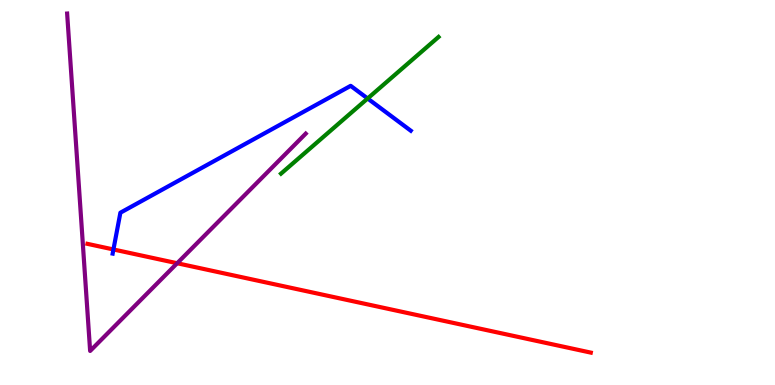[{'lines': ['blue', 'red'], 'intersections': [{'x': 1.46, 'y': 3.52}]}, {'lines': ['green', 'red'], 'intersections': []}, {'lines': ['purple', 'red'], 'intersections': [{'x': 2.29, 'y': 3.16}]}, {'lines': ['blue', 'green'], 'intersections': [{'x': 4.74, 'y': 7.44}]}, {'lines': ['blue', 'purple'], 'intersections': []}, {'lines': ['green', 'purple'], 'intersections': []}]